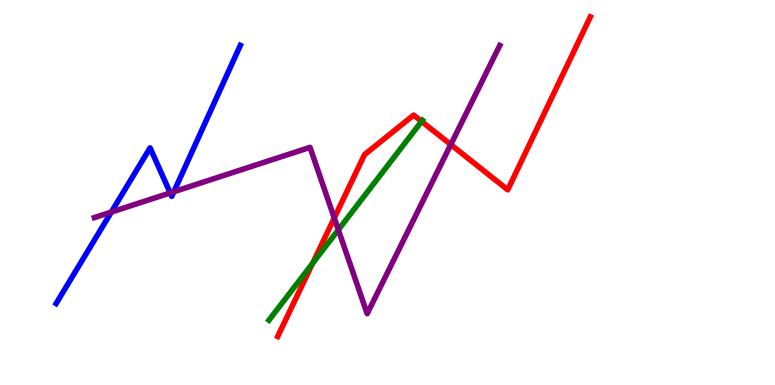[{'lines': ['blue', 'red'], 'intersections': []}, {'lines': ['green', 'red'], 'intersections': [{'x': 4.03, 'y': 3.16}, {'x': 5.44, 'y': 6.85}]}, {'lines': ['purple', 'red'], 'intersections': [{'x': 4.31, 'y': 4.34}, {'x': 5.82, 'y': 6.24}]}, {'lines': ['blue', 'green'], 'intersections': []}, {'lines': ['blue', 'purple'], 'intersections': [{'x': 1.44, 'y': 4.49}, {'x': 2.2, 'y': 4.99}, {'x': 2.24, 'y': 5.02}]}, {'lines': ['green', 'purple'], 'intersections': [{'x': 4.37, 'y': 4.03}]}]